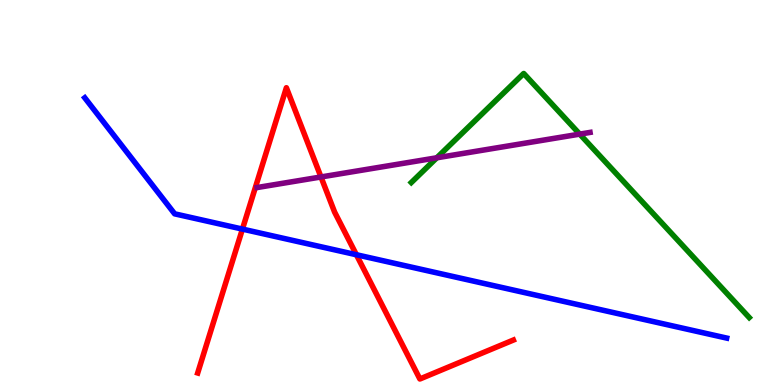[{'lines': ['blue', 'red'], 'intersections': [{'x': 3.13, 'y': 4.05}, {'x': 4.6, 'y': 3.38}]}, {'lines': ['green', 'red'], 'intersections': []}, {'lines': ['purple', 'red'], 'intersections': [{'x': 4.14, 'y': 5.4}]}, {'lines': ['blue', 'green'], 'intersections': []}, {'lines': ['blue', 'purple'], 'intersections': []}, {'lines': ['green', 'purple'], 'intersections': [{'x': 5.64, 'y': 5.9}, {'x': 7.48, 'y': 6.52}]}]